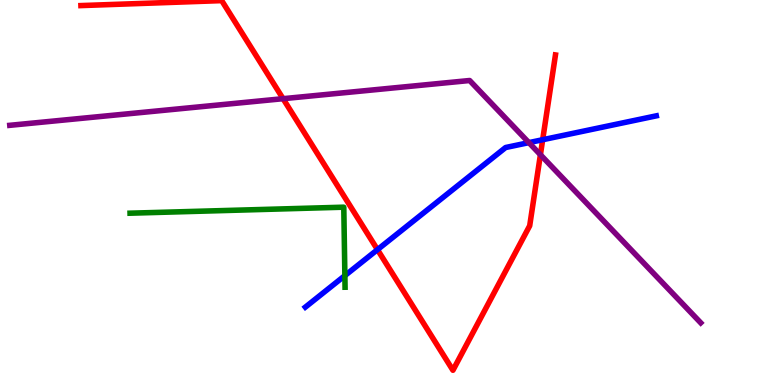[{'lines': ['blue', 'red'], 'intersections': [{'x': 4.87, 'y': 3.52}, {'x': 7.0, 'y': 6.37}]}, {'lines': ['green', 'red'], 'intersections': []}, {'lines': ['purple', 'red'], 'intersections': [{'x': 3.65, 'y': 7.44}, {'x': 6.97, 'y': 5.98}]}, {'lines': ['blue', 'green'], 'intersections': [{'x': 4.45, 'y': 2.84}]}, {'lines': ['blue', 'purple'], 'intersections': [{'x': 6.82, 'y': 6.3}]}, {'lines': ['green', 'purple'], 'intersections': []}]